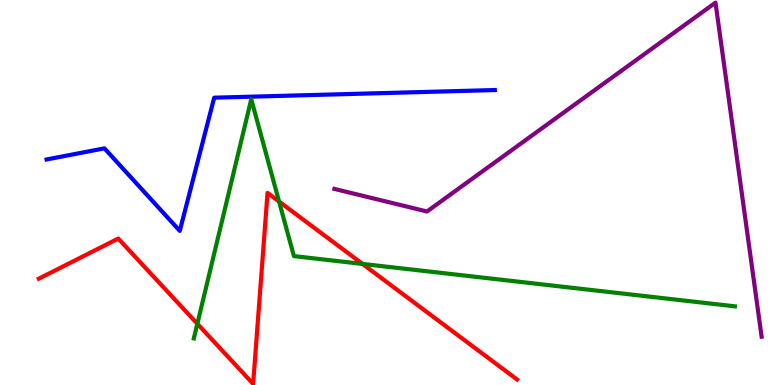[{'lines': ['blue', 'red'], 'intersections': []}, {'lines': ['green', 'red'], 'intersections': [{'x': 2.55, 'y': 1.59}, {'x': 3.6, 'y': 4.76}, {'x': 4.68, 'y': 3.14}]}, {'lines': ['purple', 'red'], 'intersections': []}, {'lines': ['blue', 'green'], 'intersections': []}, {'lines': ['blue', 'purple'], 'intersections': []}, {'lines': ['green', 'purple'], 'intersections': []}]